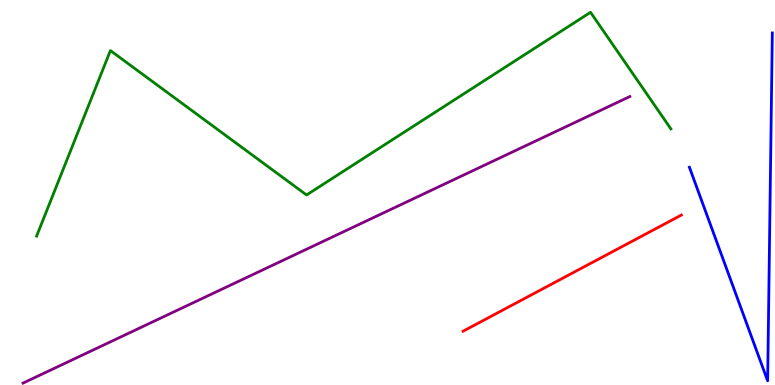[{'lines': ['blue', 'red'], 'intersections': []}, {'lines': ['green', 'red'], 'intersections': []}, {'lines': ['purple', 'red'], 'intersections': []}, {'lines': ['blue', 'green'], 'intersections': []}, {'lines': ['blue', 'purple'], 'intersections': []}, {'lines': ['green', 'purple'], 'intersections': []}]